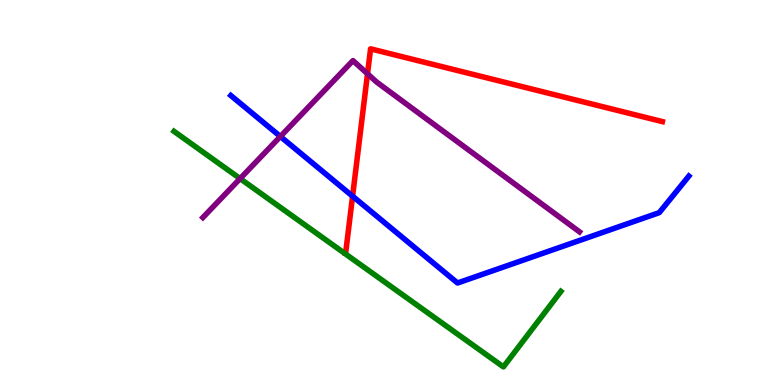[{'lines': ['blue', 'red'], 'intersections': [{'x': 4.55, 'y': 4.9}]}, {'lines': ['green', 'red'], 'intersections': []}, {'lines': ['purple', 'red'], 'intersections': [{'x': 4.74, 'y': 8.08}]}, {'lines': ['blue', 'green'], 'intersections': []}, {'lines': ['blue', 'purple'], 'intersections': [{'x': 3.62, 'y': 6.45}]}, {'lines': ['green', 'purple'], 'intersections': [{'x': 3.1, 'y': 5.36}]}]